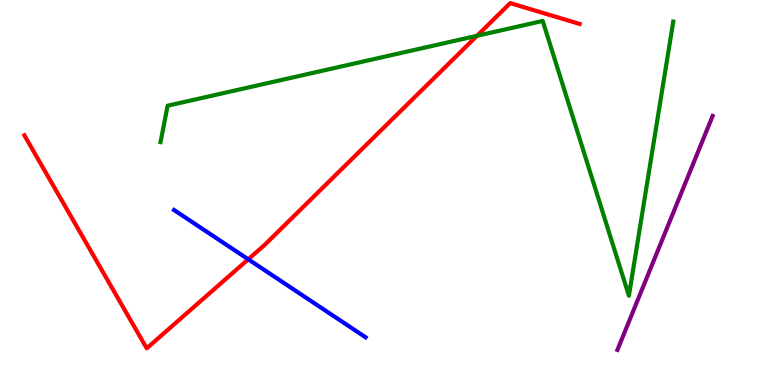[{'lines': ['blue', 'red'], 'intersections': [{'x': 3.2, 'y': 3.26}]}, {'lines': ['green', 'red'], 'intersections': [{'x': 6.16, 'y': 9.07}]}, {'lines': ['purple', 'red'], 'intersections': []}, {'lines': ['blue', 'green'], 'intersections': []}, {'lines': ['blue', 'purple'], 'intersections': []}, {'lines': ['green', 'purple'], 'intersections': []}]